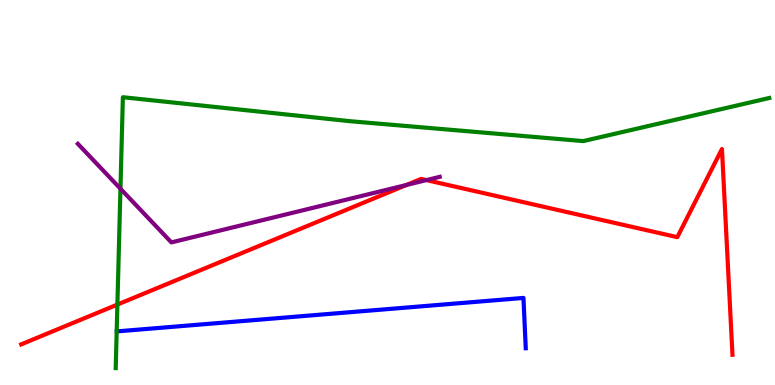[{'lines': ['blue', 'red'], 'intersections': []}, {'lines': ['green', 'red'], 'intersections': [{'x': 1.51, 'y': 2.09}]}, {'lines': ['purple', 'red'], 'intersections': [{'x': 5.24, 'y': 5.19}, {'x': 5.5, 'y': 5.32}]}, {'lines': ['blue', 'green'], 'intersections': []}, {'lines': ['blue', 'purple'], 'intersections': []}, {'lines': ['green', 'purple'], 'intersections': [{'x': 1.55, 'y': 5.1}]}]